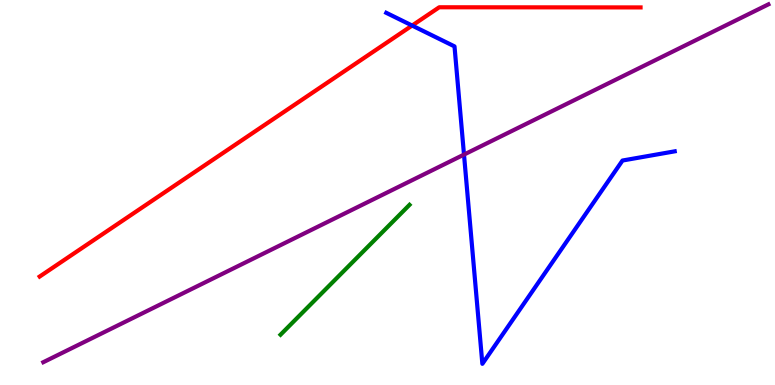[{'lines': ['blue', 'red'], 'intersections': [{'x': 5.32, 'y': 9.34}]}, {'lines': ['green', 'red'], 'intersections': []}, {'lines': ['purple', 'red'], 'intersections': []}, {'lines': ['blue', 'green'], 'intersections': []}, {'lines': ['blue', 'purple'], 'intersections': [{'x': 5.99, 'y': 5.98}]}, {'lines': ['green', 'purple'], 'intersections': []}]